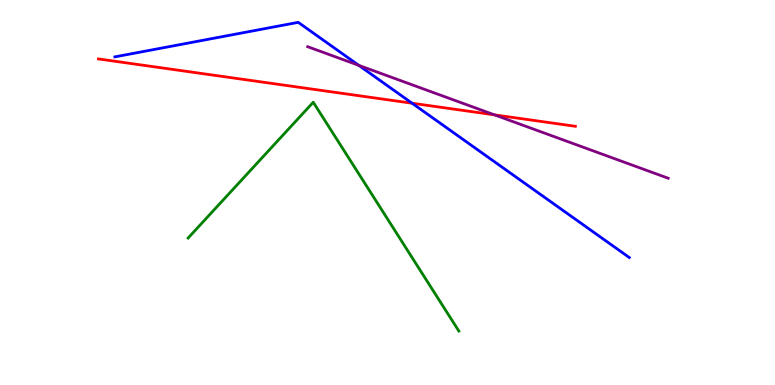[{'lines': ['blue', 'red'], 'intersections': [{'x': 5.32, 'y': 7.32}]}, {'lines': ['green', 'red'], 'intersections': []}, {'lines': ['purple', 'red'], 'intersections': [{'x': 6.38, 'y': 7.02}]}, {'lines': ['blue', 'green'], 'intersections': []}, {'lines': ['blue', 'purple'], 'intersections': [{'x': 4.63, 'y': 8.3}]}, {'lines': ['green', 'purple'], 'intersections': []}]